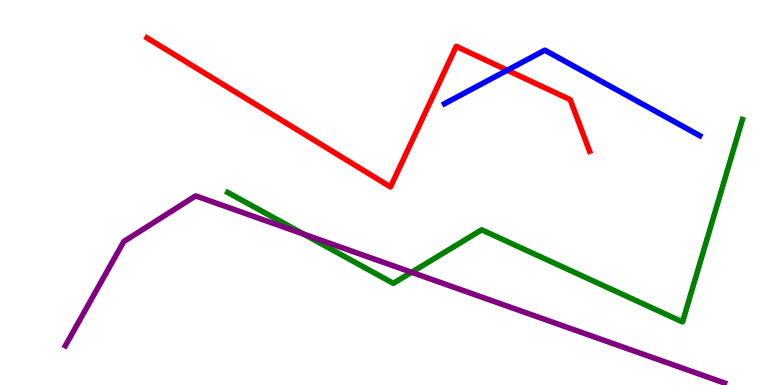[{'lines': ['blue', 'red'], 'intersections': [{'x': 6.55, 'y': 8.18}]}, {'lines': ['green', 'red'], 'intersections': []}, {'lines': ['purple', 'red'], 'intersections': []}, {'lines': ['blue', 'green'], 'intersections': []}, {'lines': ['blue', 'purple'], 'intersections': []}, {'lines': ['green', 'purple'], 'intersections': [{'x': 3.92, 'y': 3.92}, {'x': 5.31, 'y': 2.93}]}]